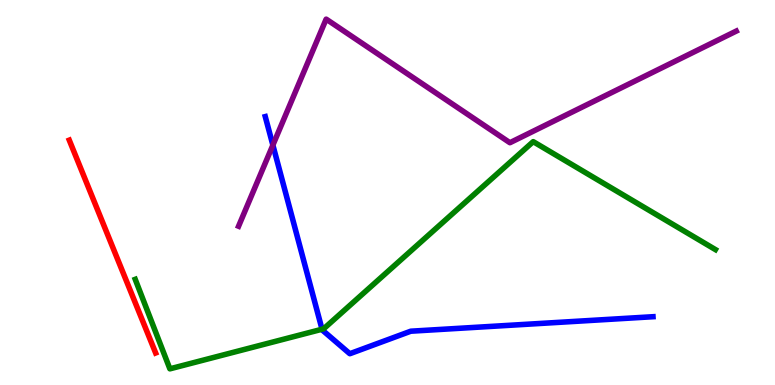[{'lines': ['blue', 'red'], 'intersections': []}, {'lines': ['green', 'red'], 'intersections': []}, {'lines': ['purple', 'red'], 'intersections': []}, {'lines': ['blue', 'green'], 'intersections': [{'x': 4.16, 'y': 1.45}]}, {'lines': ['blue', 'purple'], 'intersections': [{'x': 3.52, 'y': 6.23}]}, {'lines': ['green', 'purple'], 'intersections': []}]